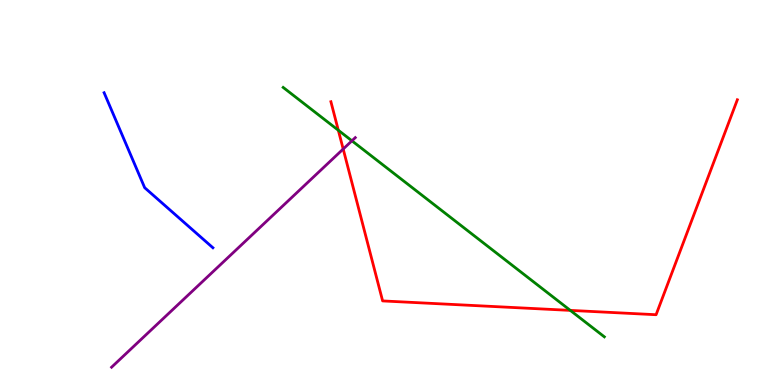[{'lines': ['blue', 'red'], 'intersections': []}, {'lines': ['green', 'red'], 'intersections': [{'x': 4.37, 'y': 6.62}, {'x': 7.36, 'y': 1.94}]}, {'lines': ['purple', 'red'], 'intersections': [{'x': 4.43, 'y': 6.13}]}, {'lines': ['blue', 'green'], 'intersections': []}, {'lines': ['blue', 'purple'], 'intersections': []}, {'lines': ['green', 'purple'], 'intersections': [{'x': 4.54, 'y': 6.34}]}]